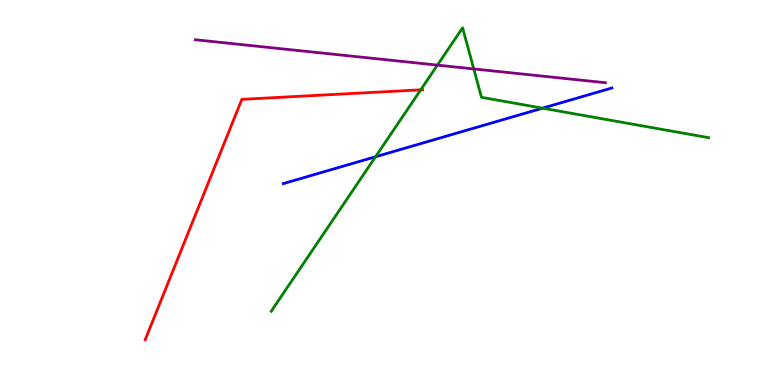[{'lines': ['blue', 'red'], 'intersections': []}, {'lines': ['green', 'red'], 'intersections': [{'x': 5.43, 'y': 7.67}]}, {'lines': ['purple', 'red'], 'intersections': []}, {'lines': ['blue', 'green'], 'intersections': [{'x': 4.85, 'y': 5.93}, {'x': 7.0, 'y': 7.19}]}, {'lines': ['blue', 'purple'], 'intersections': []}, {'lines': ['green', 'purple'], 'intersections': [{'x': 5.64, 'y': 8.31}, {'x': 6.11, 'y': 8.21}]}]